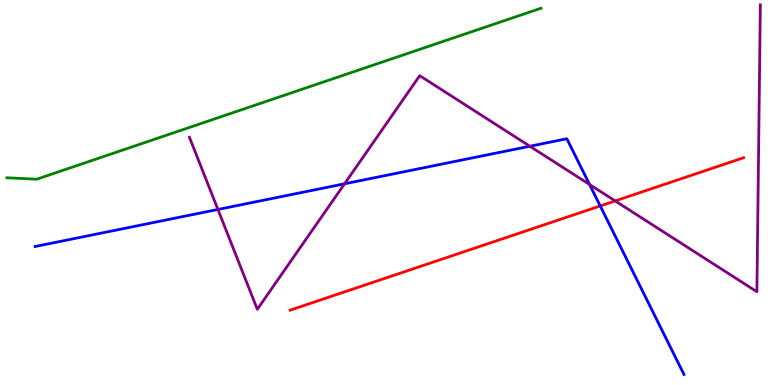[{'lines': ['blue', 'red'], 'intersections': [{'x': 7.74, 'y': 4.65}]}, {'lines': ['green', 'red'], 'intersections': []}, {'lines': ['purple', 'red'], 'intersections': [{'x': 7.94, 'y': 4.78}]}, {'lines': ['blue', 'green'], 'intersections': []}, {'lines': ['blue', 'purple'], 'intersections': [{'x': 2.81, 'y': 4.56}, {'x': 4.45, 'y': 5.23}, {'x': 6.84, 'y': 6.2}, {'x': 7.61, 'y': 5.21}]}, {'lines': ['green', 'purple'], 'intersections': []}]